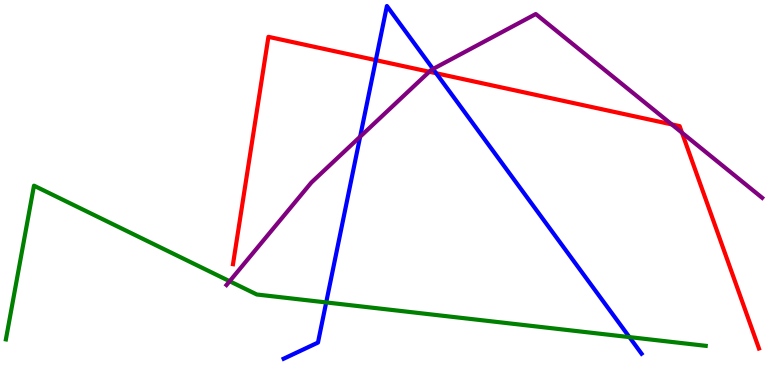[{'lines': ['blue', 'red'], 'intersections': [{'x': 4.85, 'y': 8.44}, {'x': 5.63, 'y': 8.1}]}, {'lines': ['green', 'red'], 'intersections': []}, {'lines': ['purple', 'red'], 'intersections': [{'x': 5.54, 'y': 8.14}, {'x': 8.67, 'y': 6.77}, {'x': 8.8, 'y': 6.55}]}, {'lines': ['blue', 'green'], 'intersections': [{'x': 4.21, 'y': 2.14}, {'x': 8.12, 'y': 1.24}]}, {'lines': ['blue', 'purple'], 'intersections': [{'x': 4.65, 'y': 6.45}, {'x': 5.59, 'y': 8.21}]}, {'lines': ['green', 'purple'], 'intersections': [{'x': 2.96, 'y': 2.7}]}]